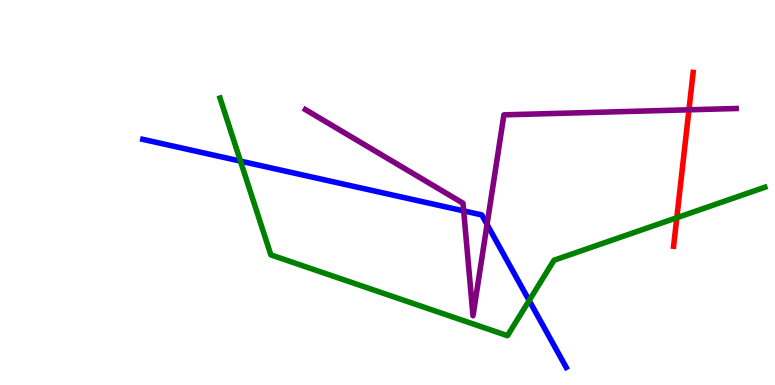[{'lines': ['blue', 'red'], 'intersections': []}, {'lines': ['green', 'red'], 'intersections': [{'x': 8.73, 'y': 4.34}]}, {'lines': ['purple', 'red'], 'intersections': [{'x': 8.89, 'y': 7.15}]}, {'lines': ['blue', 'green'], 'intersections': [{'x': 3.1, 'y': 5.82}, {'x': 6.83, 'y': 2.19}]}, {'lines': ['blue', 'purple'], 'intersections': [{'x': 5.98, 'y': 4.52}, {'x': 6.28, 'y': 4.17}]}, {'lines': ['green', 'purple'], 'intersections': []}]